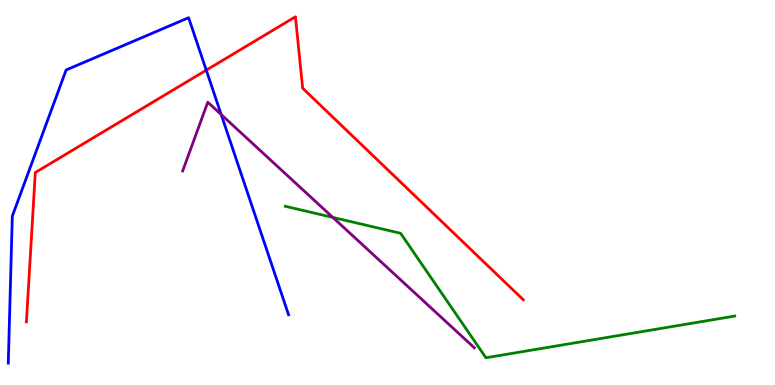[{'lines': ['blue', 'red'], 'intersections': [{'x': 2.66, 'y': 8.18}]}, {'lines': ['green', 'red'], 'intersections': []}, {'lines': ['purple', 'red'], 'intersections': []}, {'lines': ['blue', 'green'], 'intersections': []}, {'lines': ['blue', 'purple'], 'intersections': [{'x': 2.85, 'y': 7.02}]}, {'lines': ['green', 'purple'], 'intersections': [{'x': 4.29, 'y': 4.35}]}]